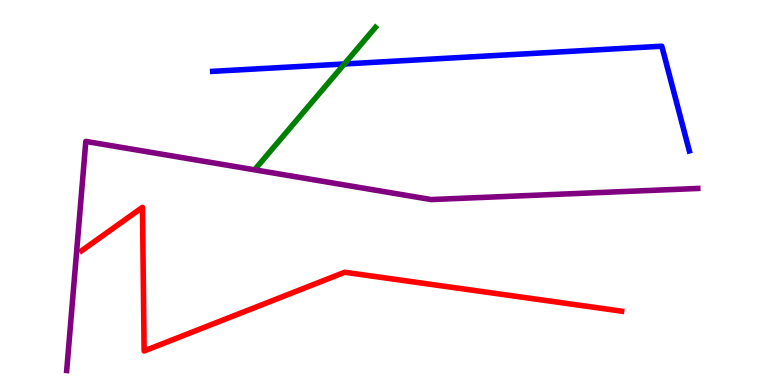[{'lines': ['blue', 'red'], 'intersections': []}, {'lines': ['green', 'red'], 'intersections': []}, {'lines': ['purple', 'red'], 'intersections': []}, {'lines': ['blue', 'green'], 'intersections': [{'x': 4.44, 'y': 8.34}]}, {'lines': ['blue', 'purple'], 'intersections': []}, {'lines': ['green', 'purple'], 'intersections': []}]